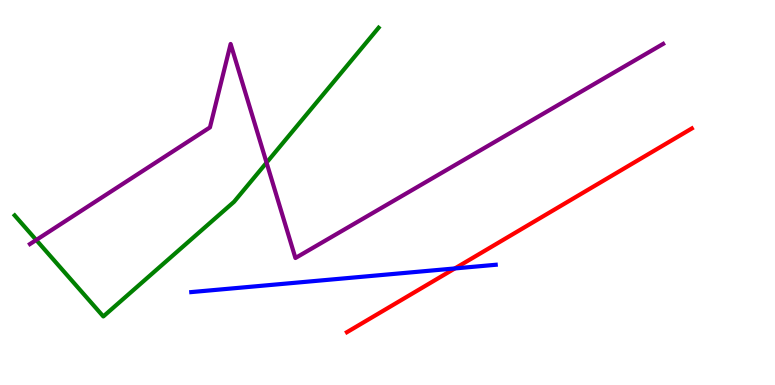[{'lines': ['blue', 'red'], 'intersections': [{'x': 5.87, 'y': 3.03}]}, {'lines': ['green', 'red'], 'intersections': []}, {'lines': ['purple', 'red'], 'intersections': []}, {'lines': ['blue', 'green'], 'intersections': []}, {'lines': ['blue', 'purple'], 'intersections': []}, {'lines': ['green', 'purple'], 'intersections': [{'x': 0.467, 'y': 3.77}, {'x': 3.44, 'y': 5.78}]}]